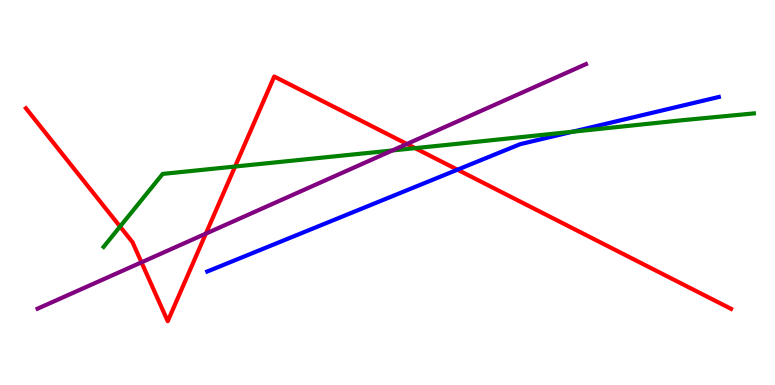[{'lines': ['blue', 'red'], 'intersections': [{'x': 5.9, 'y': 5.59}]}, {'lines': ['green', 'red'], 'intersections': [{'x': 1.55, 'y': 4.12}, {'x': 3.03, 'y': 5.67}, {'x': 5.36, 'y': 6.15}]}, {'lines': ['purple', 'red'], 'intersections': [{'x': 1.83, 'y': 3.19}, {'x': 2.66, 'y': 3.93}, {'x': 5.25, 'y': 6.26}]}, {'lines': ['blue', 'green'], 'intersections': [{'x': 7.39, 'y': 6.58}]}, {'lines': ['blue', 'purple'], 'intersections': []}, {'lines': ['green', 'purple'], 'intersections': [{'x': 5.06, 'y': 6.09}]}]